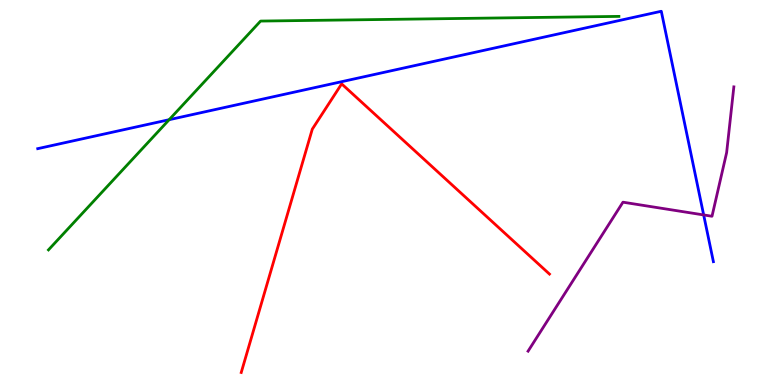[{'lines': ['blue', 'red'], 'intersections': []}, {'lines': ['green', 'red'], 'intersections': []}, {'lines': ['purple', 'red'], 'intersections': []}, {'lines': ['blue', 'green'], 'intersections': [{'x': 2.18, 'y': 6.89}]}, {'lines': ['blue', 'purple'], 'intersections': [{'x': 9.08, 'y': 4.42}]}, {'lines': ['green', 'purple'], 'intersections': []}]